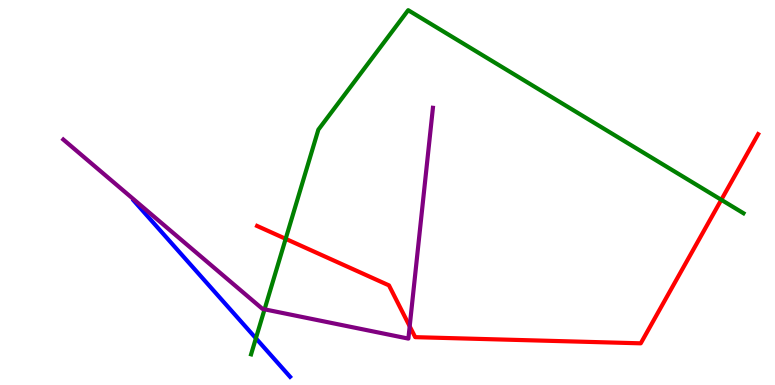[{'lines': ['blue', 'red'], 'intersections': []}, {'lines': ['green', 'red'], 'intersections': [{'x': 3.69, 'y': 3.8}, {'x': 9.31, 'y': 4.81}]}, {'lines': ['purple', 'red'], 'intersections': [{'x': 5.29, 'y': 1.52}]}, {'lines': ['blue', 'green'], 'intersections': [{'x': 3.3, 'y': 1.21}]}, {'lines': ['blue', 'purple'], 'intersections': []}, {'lines': ['green', 'purple'], 'intersections': [{'x': 3.41, 'y': 1.97}]}]